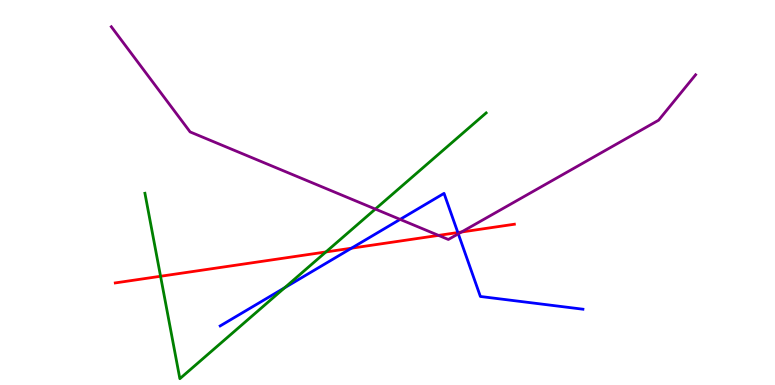[{'lines': ['blue', 'red'], 'intersections': [{'x': 4.54, 'y': 3.55}, {'x': 5.91, 'y': 3.96}]}, {'lines': ['green', 'red'], 'intersections': [{'x': 2.07, 'y': 2.82}, {'x': 4.21, 'y': 3.46}]}, {'lines': ['purple', 'red'], 'intersections': [{'x': 5.66, 'y': 3.89}, {'x': 5.96, 'y': 3.97}]}, {'lines': ['blue', 'green'], 'intersections': [{'x': 3.67, 'y': 2.53}]}, {'lines': ['blue', 'purple'], 'intersections': [{'x': 5.16, 'y': 4.3}, {'x': 5.91, 'y': 3.93}]}, {'lines': ['green', 'purple'], 'intersections': [{'x': 4.84, 'y': 4.57}]}]